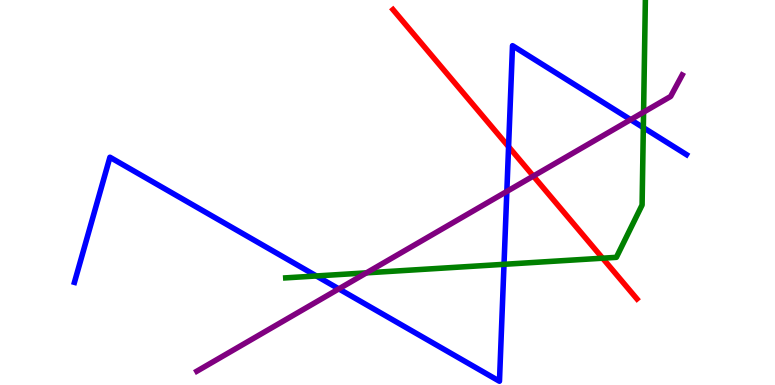[{'lines': ['blue', 'red'], 'intersections': [{'x': 6.56, 'y': 6.19}]}, {'lines': ['green', 'red'], 'intersections': [{'x': 7.78, 'y': 3.29}]}, {'lines': ['purple', 'red'], 'intersections': [{'x': 6.88, 'y': 5.43}]}, {'lines': ['blue', 'green'], 'intersections': [{'x': 4.08, 'y': 2.83}, {'x': 6.5, 'y': 3.13}, {'x': 8.3, 'y': 6.69}]}, {'lines': ['blue', 'purple'], 'intersections': [{'x': 4.37, 'y': 2.5}, {'x': 6.54, 'y': 5.03}, {'x': 8.14, 'y': 6.89}]}, {'lines': ['green', 'purple'], 'intersections': [{'x': 4.73, 'y': 2.91}, {'x': 8.3, 'y': 7.09}]}]